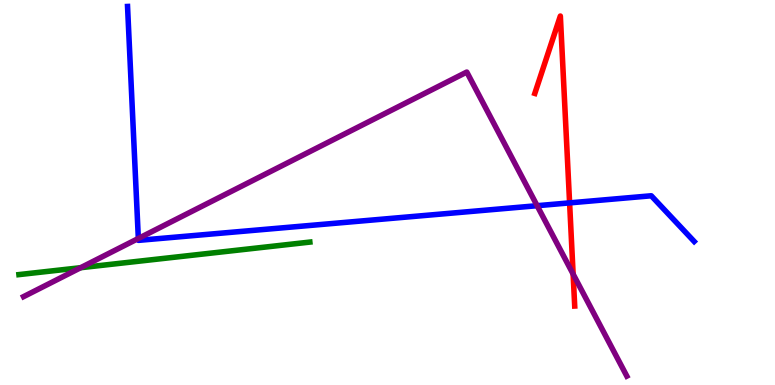[{'lines': ['blue', 'red'], 'intersections': [{'x': 7.35, 'y': 4.73}]}, {'lines': ['green', 'red'], 'intersections': []}, {'lines': ['purple', 'red'], 'intersections': [{'x': 7.4, 'y': 2.88}]}, {'lines': ['blue', 'green'], 'intersections': []}, {'lines': ['blue', 'purple'], 'intersections': [{'x': 1.79, 'y': 3.81}, {'x': 6.93, 'y': 4.66}]}, {'lines': ['green', 'purple'], 'intersections': [{'x': 1.04, 'y': 3.05}]}]